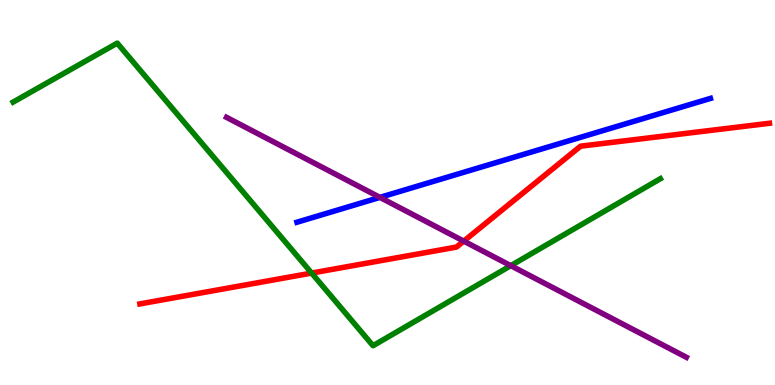[{'lines': ['blue', 'red'], 'intersections': []}, {'lines': ['green', 'red'], 'intersections': [{'x': 4.02, 'y': 2.91}]}, {'lines': ['purple', 'red'], 'intersections': [{'x': 5.98, 'y': 3.74}]}, {'lines': ['blue', 'green'], 'intersections': []}, {'lines': ['blue', 'purple'], 'intersections': [{'x': 4.9, 'y': 4.87}]}, {'lines': ['green', 'purple'], 'intersections': [{'x': 6.59, 'y': 3.1}]}]